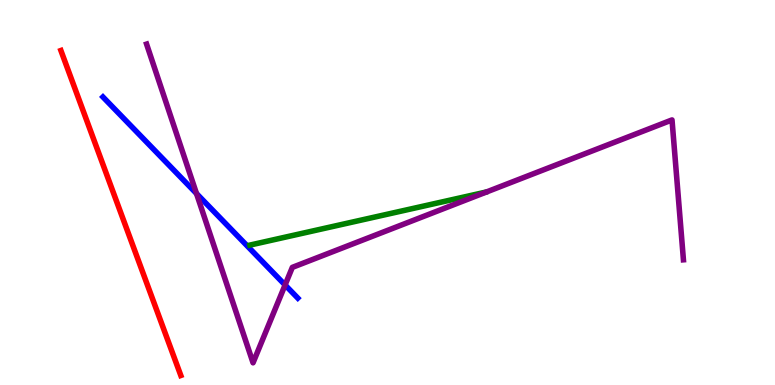[{'lines': ['blue', 'red'], 'intersections': []}, {'lines': ['green', 'red'], 'intersections': []}, {'lines': ['purple', 'red'], 'intersections': []}, {'lines': ['blue', 'green'], 'intersections': []}, {'lines': ['blue', 'purple'], 'intersections': [{'x': 2.54, 'y': 4.97}, {'x': 3.68, 'y': 2.6}]}, {'lines': ['green', 'purple'], 'intersections': []}]